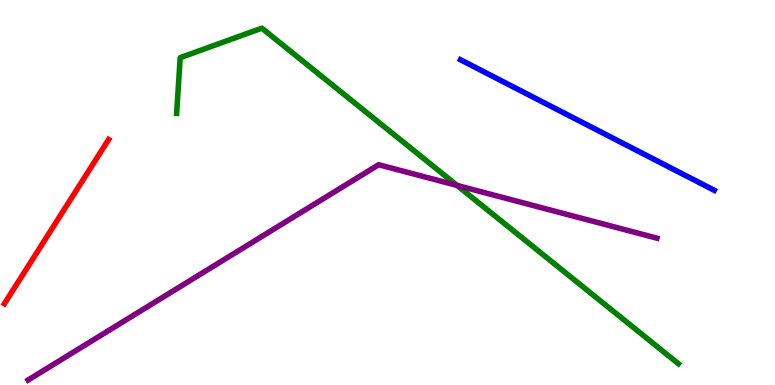[{'lines': ['blue', 'red'], 'intersections': []}, {'lines': ['green', 'red'], 'intersections': []}, {'lines': ['purple', 'red'], 'intersections': []}, {'lines': ['blue', 'green'], 'intersections': []}, {'lines': ['blue', 'purple'], 'intersections': []}, {'lines': ['green', 'purple'], 'intersections': [{'x': 5.9, 'y': 5.18}]}]